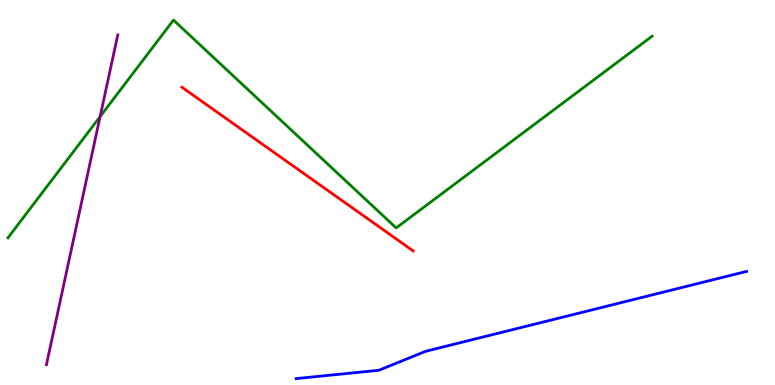[{'lines': ['blue', 'red'], 'intersections': []}, {'lines': ['green', 'red'], 'intersections': []}, {'lines': ['purple', 'red'], 'intersections': []}, {'lines': ['blue', 'green'], 'intersections': []}, {'lines': ['blue', 'purple'], 'intersections': []}, {'lines': ['green', 'purple'], 'intersections': [{'x': 1.29, 'y': 6.97}]}]